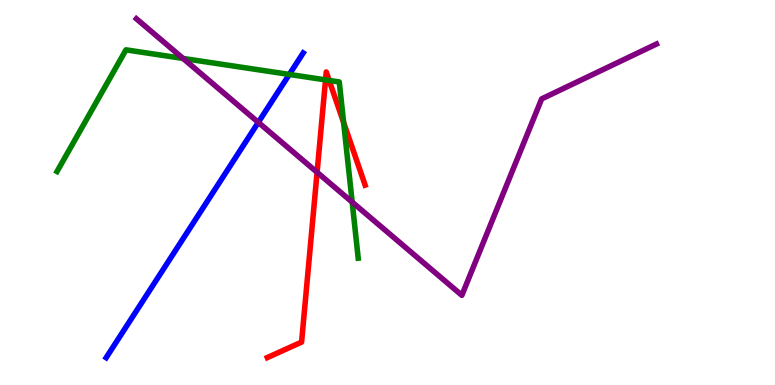[{'lines': ['blue', 'red'], 'intersections': []}, {'lines': ['green', 'red'], 'intersections': [{'x': 4.2, 'y': 7.92}, {'x': 4.25, 'y': 7.91}, {'x': 4.43, 'y': 6.82}]}, {'lines': ['purple', 'red'], 'intersections': [{'x': 4.09, 'y': 5.52}]}, {'lines': ['blue', 'green'], 'intersections': [{'x': 3.73, 'y': 8.07}]}, {'lines': ['blue', 'purple'], 'intersections': [{'x': 3.33, 'y': 6.82}]}, {'lines': ['green', 'purple'], 'intersections': [{'x': 2.36, 'y': 8.48}, {'x': 4.54, 'y': 4.75}]}]